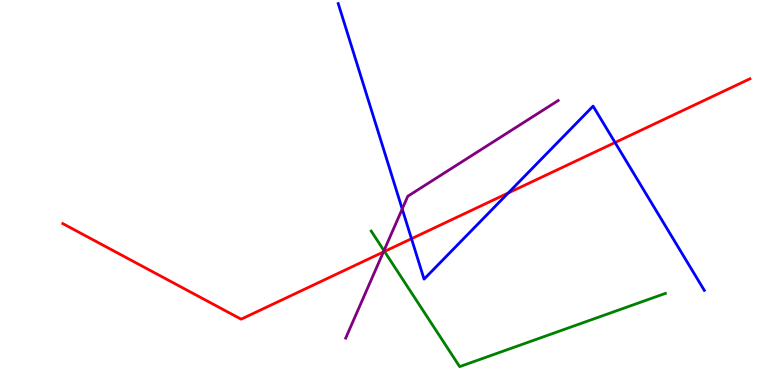[{'lines': ['blue', 'red'], 'intersections': [{'x': 5.31, 'y': 3.8}, {'x': 6.56, 'y': 4.99}, {'x': 7.94, 'y': 6.3}]}, {'lines': ['green', 'red'], 'intersections': [{'x': 4.96, 'y': 3.47}]}, {'lines': ['purple', 'red'], 'intersections': [{'x': 4.95, 'y': 3.46}]}, {'lines': ['blue', 'green'], 'intersections': []}, {'lines': ['blue', 'purple'], 'intersections': [{'x': 5.19, 'y': 4.57}]}, {'lines': ['green', 'purple'], 'intersections': [{'x': 4.95, 'y': 3.49}]}]